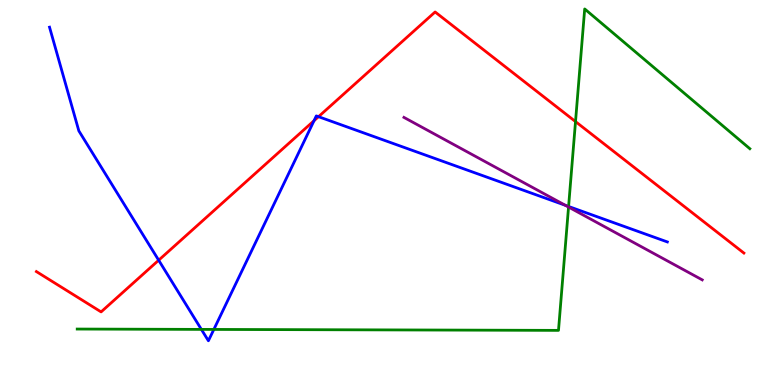[{'lines': ['blue', 'red'], 'intersections': [{'x': 2.05, 'y': 3.24}, {'x': 4.05, 'y': 6.86}, {'x': 4.11, 'y': 6.97}]}, {'lines': ['green', 'red'], 'intersections': [{'x': 7.43, 'y': 6.84}]}, {'lines': ['purple', 'red'], 'intersections': []}, {'lines': ['blue', 'green'], 'intersections': [{'x': 2.6, 'y': 1.44}, {'x': 2.76, 'y': 1.44}, {'x': 7.34, 'y': 4.64}]}, {'lines': ['blue', 'purple'], 'intersections': [{'x': 7.29, 'y': 4.67}]}, {'lines': ['green', 'purple'], 'intersections': [{'x': 7.34, 'y': 4.62}]}]